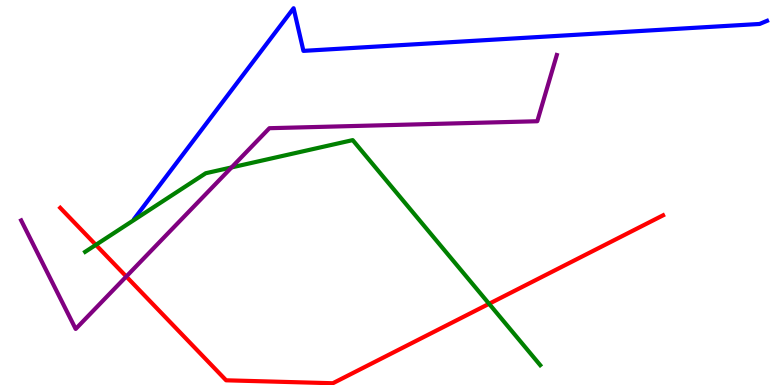[{'lines': ['blue', 'red'], 'intersections': []}, {'lines': ['green', 'red'], 'intersections': [{'x': 1.24, 'y': 3.64}, {'x': 6.31, 'y': 2.11}]}, {'lines': ['purple', 'red'], 'intersections': [{'x': 1.63, 'y': 2.82}]}, {'lines': ['blue', 'green'], 'intersections': []}, {'lines': ['blue', 'purple'], 'intersections': []}, {'lines': ['green', 'purple'], 'intersections': [{'x': 2.99, 'y': 5.65}]}]